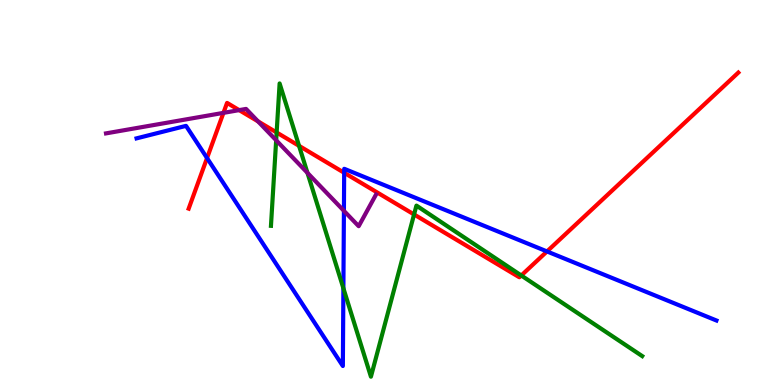[{'lines': ['blue', 'red'], 'intersections': [{'x': 2.67, 'y': 5.89}, {'x': 4.44, 'y': 5.51}, {'x': 7.06, 'y': 3.47}]}, {'lines': ['green', 'red'], 'intersections': [{'x': 3.57, 'y': 6.56}, {'x': 3.86, 'y': 6.21}, {'x': 5.34, 'y': 4.43}, {'x': 6.73, 'y': 2.84}]}, {'lines': ['purple', 'red'], 'intersections': [{'x': 2.88, 'y': 7.07}, {'x': 3.09, 'y': 7.14}, {'x': 3.33, 'y': 6.85}]}, {'lines': ['blue', 'green'], 'intersections': [{'x': 4.43, 'y': 2.51}]}, {'lines': ['blue', 'purple'], 'intersections': [{'x': 4.44, 'y': 4.52}]}, {'lines': ['green', 'purple'], 'intersections': [{'x': 3.56, 'y': 6.36}, {'x': 3.97, 'y': 5.51}]}]